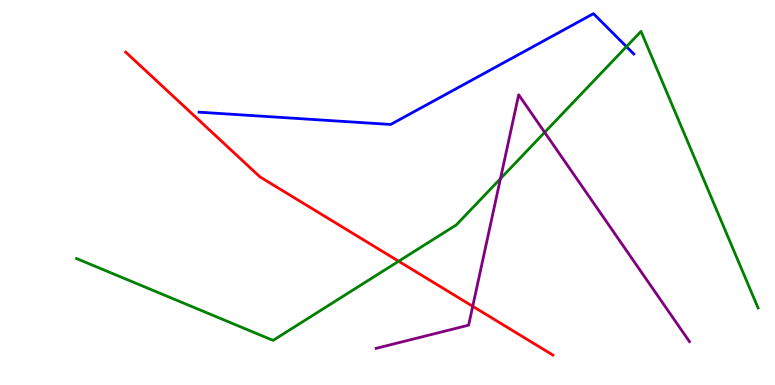[{'lines': ['blue', 'red'], 'intersections': []}, {'lines': ['green', 'red'], 'intersections': [{'x': 5.14, 'y': 3.21}]}, {'lines': ['purple', 'red'], 'intersections': [{'x': 6.1, 'y': 2.04}]}, {'lines': ['blue', 'green'], 'intersections': [{'x': 8.08, 'y': 8.79}]}, {'lines': ['blue', 'purple'], 'intersections': []}, {'lines': ['green', 'purple'], 'intersections': [{'x': 6.46, 'y': 5.36}, {'x': 7.03, 'y': 6.56}]}]